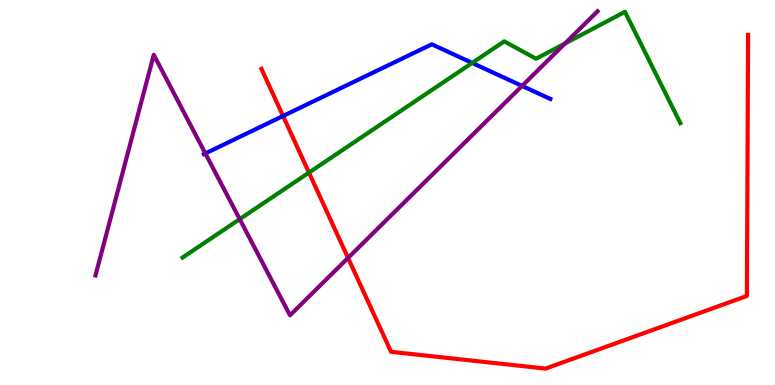[{'lines': ['blue', 'red'], 'intersections': [{'x': 3.65, 'y': 6.99}]}, {'lines': ['green', 'red'], 'intersections': [{'x': 3.99, 'y': 5.52}]}, {'lines': ['purple', 'red'], 'intersections': [{'x': 4.49, 'y': 3.3}]}, {'lines': ['blue', 'green'], 'intersections': [{'x': 6.09, 'y': 8.37}]}, {'lines': ['blue', 'purple'], 'intersections': [{'x': 2.65, 'y': 6.01}, {'x': 6.74, 'y': 7.77}]}, {'lines': ['green', 'purple'], 'intersections': [{'x': 3.09, 'y': 4.31}, {'x': 7.29, 'y': 8.87}]}]